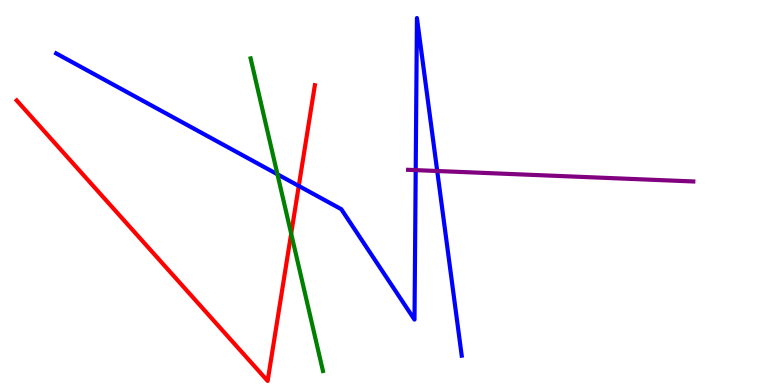[{'lines': ['blue', 'red'], 'intersections': [{'x': 3.86, 'y': 5.17}]}, {'lines': ['green', 'red'], 'intersections': [{'x': 3.76, 'y': 3.93}]}, {'lines': ['purple', 'red'], 'intersections': []}, {'lines': ['blue', 'green'], 'intersections': [{'x': 3.58, 'y': 5.47}]}, {'lines': ['blue', 'purple'], 'intersections': [{'x': 5.36, 'y': 5.58}, {'x': 5.64, 'y': 5.56}]}, {'lines': ['green', 'purple'], 'intersections': []}]